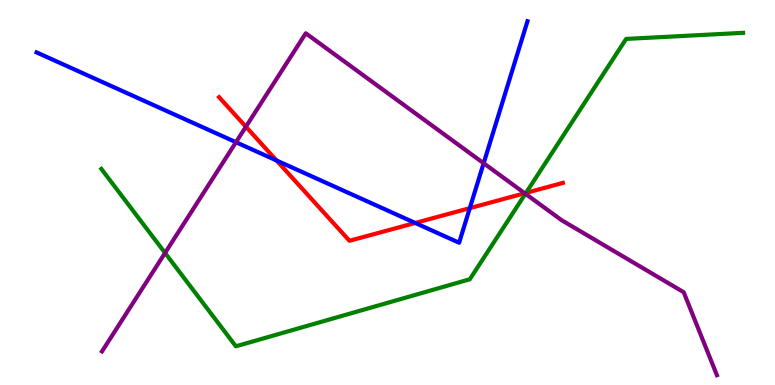[{'lines': ['blue', 'red'], 'intersections': [{'x': 3.57, 'y': 5.83}, {'x': 5.36, 'y': 4.21}, {'x': 6.06, 'y': 4.59}]}, {'lines': ['green', 'red'], 'intersections': [{'x': 6.79, 'y': 4.99}]}, {'lines': ['purple', 'red'], 'intersections': [{'x': 3.17, 'y': 6.71}, {'x': 6.77, 'y': 4.98}]}, {'lines': ['blue', 'green'], 'intersections': []}, {'lines': ['blue', 'purple'], 'intersections': [{'x': 3.05, 'y': 6.31}, {'x': 6.24, 'y': 5.76}]}, {'lines': ['green', 'purple'], 'intersections': [{'x': 2.13, 'y': 3.43}, {'x': 6.78, 'y': 4.97}]}]